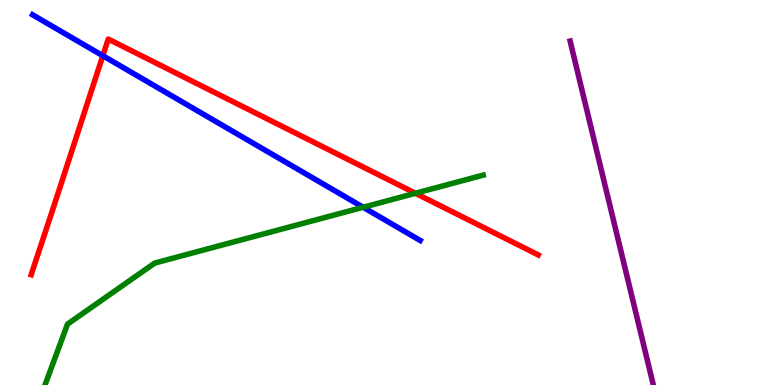[{'lines': ['blue', 'red'], 'intersections': [{'x': 1.33, 'y': 8.55}]}, {'lines': ['green', 'red'], 'intersections': [{'x': 5.36, 'y': 4.98}]}, {'lines': ['purple', 'red'], 'intersections': []}, {'lines': ['blue', 'green'], 'intersections': [{'x': 4.69, 'y': 4.62}]}, {'lines': ['blue', 'purple'], 'intersections': []}, {'lines': ['green', 'purple'], 'intersections': []}]